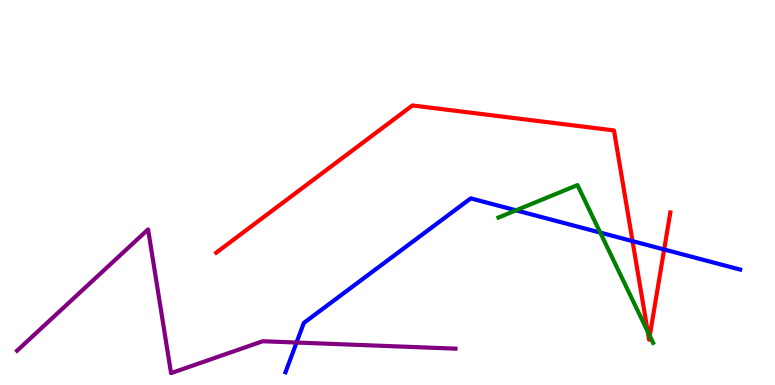[{'lines': ['blue', 'red'], 'intersections': [{'x': 8.16, 'y': 3.74}, {'x': 8.57, 'y': 3.52}]}, {'lines': ['green', 'red'], 'intersections': [{'x': 8.36, 'y': 1.39}, {'x': 8.38, 'y': 1.28}]}, {'lines': ['purple', 'red'], 'intersections': []}, {'lines': ['blue', 'green'], 'intersections': [{'x': 6.66, 'y': 4.54}, {'x': 7.75, 'y': 3.96}]}, {'lines': ['blue', 'purple'], 'intersections': [{'x': 3.83, 'y': 1.1}]}, {'lines': ['green', 'purple'], 'intersections': []}]